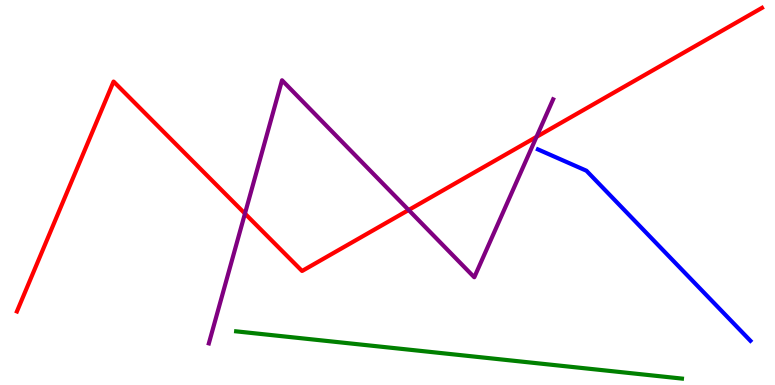[{'lines': ['blue', 'red'], 'intersections': []}, {'lines': ['green', 'red'], 'intersections': []}, {'lines': ['purple', 'red'], 'intersections': [{'x': 3.16, 'y': 4.45}, {'x': 5.27, 'y': 4.55}, {'x': 6.92, 'y': 6.44}]}, {'lines': ['blue', 'green'], 'intersections': []}, {'lines': ['blue', 'purple'], 'intersections': []}, {'lines': ['green', 'purple'], 'intersections': []}]